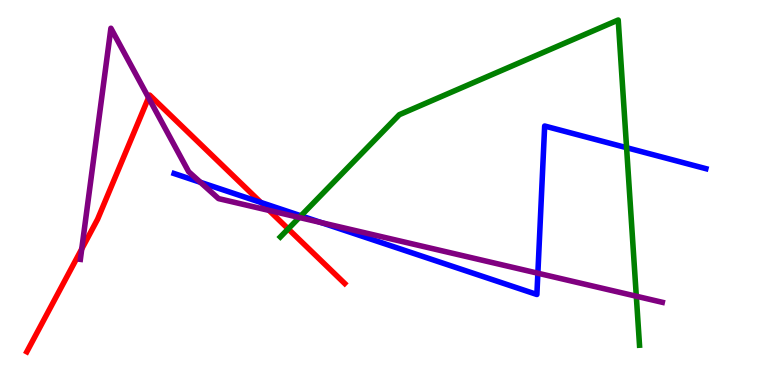[{'lines': ['blue', 'red'], 'intersections': [{'x': 3.37, 'y': 4.74}]}, {'lines': ['green', 'red'], 'intersections': [{'x': 3.72, 'y': 4.05}]}, {'lines': ['purple', 'red'], 'intersections': [{'x': 1.05, 'y': 3.53}, {'x': 1.92, 'y': 7.46}, {'x': 3.47, 'y': 4.53}]}, {'lines': ['blue', 'green'], 'intersections': [{'x': 3.88, 'y': 4.39}, {'x': 8.08, 'y': 6.16}]}, {'lines': ['blue', 'purple'], 'intersections': [{'x': 2.59, 'y': 5.27}, {'x': 4.15, 'y': 4.22}, {'x': 6.94, 'y': 2.9}]}, {'lines': ['green', 'purple'], 'intersections': [{'x': 3.86, 'y': 4.35}, {'x': 8.21, 'y': 2.31}]}]